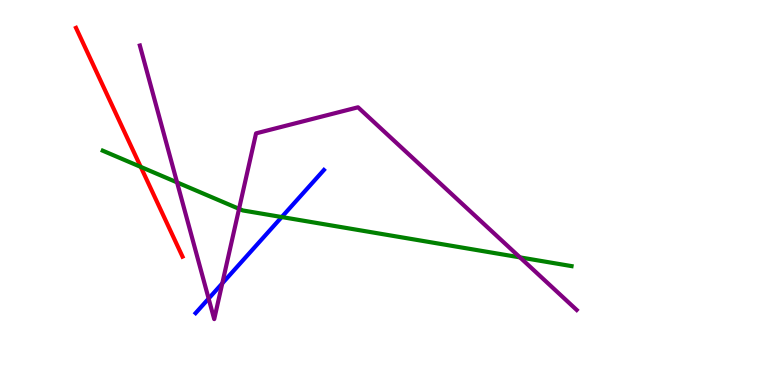[{'lines': ['blue', 'red'], 'intersections': []}, {'lines': ['green', 'red'], 'intersections': [{'x': 1.82, 'y': 5.67}]}, {'lines': ['purple', 'red'], 'intersections': []}, {'lines': ['blue', 'green'], 'intersections': [{'x': 3.64, 'y': 4.36}]}, {'lines': ['blue', 'purple'], 'intersections': [{'x': 2.69, 'y': 2.24}, {'x': 2.87, 'y': 2.64}]}, {'lines': ['green', 'purple'], 'intersections': [{'x': 2.28, 'y': 5.26}, {'x': 3.08, 'y': 4.58}, {'x': 6.71, 'y': 3.31}]}]